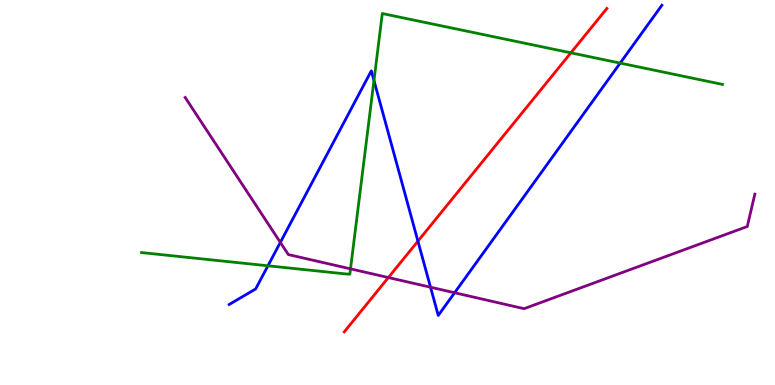[{'lines': ['blue', 'red'], 'intersections': [{'x': 5.39, 'y': 3.74}]}, {'lines': ['green', 'red'], 'intersections': [{'x': 7.37, 'y': 8.63}]}, {'lines': ['purple', 'red'], 'intersections': [{'x': 5.01, 'y': 2.79}]}, {'lines': ['blue', 'green'], 'intersections': [{'x': 3.46, 'y': 3.1}, {'x': 4.83, 'y': 7.91}, {'x': 8.0, 'y': 8.36}]}, {'lines': ['blue', 'purple'], 'intersections': [{'x': 3.62, 'y': 3.7}, {'x': 5.56, 'y': 2.54}, {'x': 5.87, 'y': 2.4}]}, {'lines': ['green', 'purple'], 'intersections': [{'x': 4.52, 'y': 3.02}]}]